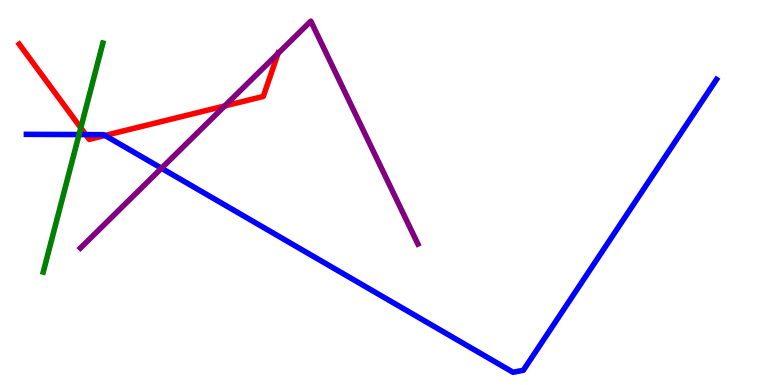[{'lines': ['blue', 'red'], 'intersections': [{'x': 1.11, 'y': 6.5}, {'x': 1.35, 'y': 6.48}]}, {'lines': ['green', 'red'], 'intersections': [{'x': 1.04, 'y': 6.68}]}, {'lines': ['purple', 'red'], 'intersections': [{'x': 2.9, 'y': 7.25}, {'x': 3.59, 'y': 8.61}]}, {'lines': ['blue', 'green'], 'intersections': [{'x': 1.02, 'y': 6.5}]}, {'lines': ['blue', 'purple'], 'intersections': [{'x': 2.08, 'y': 5.63}]}, {'lines': ['green', 'purple'], 'intersections': []}]